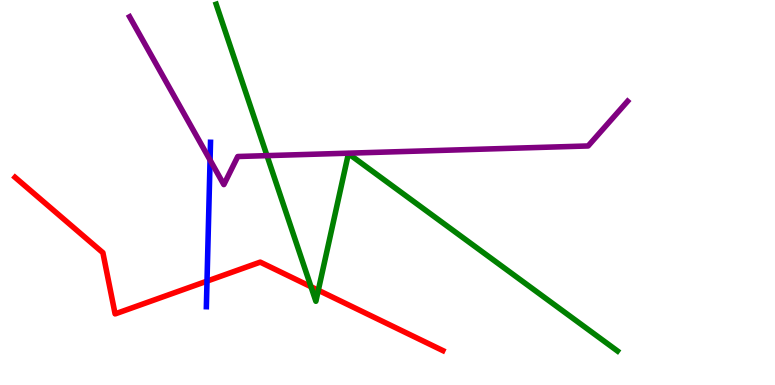[{'lines': ['blue', 'red'], 'intersections': [{'x': 2.67, 'y': 2.7}]}, {'lines': ['green', 'red'], 'intersections': [{'x': 4.01, 'y': 2.55}, {'x': 4.11, 'y': 2.46}]}, {'lines': ['purple', 'red'], 'intersections': []}, {'lines': ['blue', 'green'], 'intersections': []}, {'lines': ['blue', 'purple'], 'intersections': [{'x': 2.71, 'y': 5.84}]}, {'lines': ['green', 'purple'], 'intersections': [{'x': 3.45, 'y': 5.96}]}]